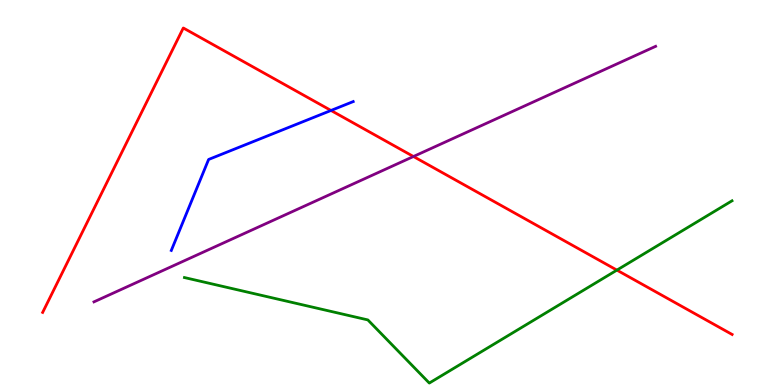[{'lines': ['blue', 'red'], 'intersections': [{'x': 4.27, 'y': 7.13}]}, {'lines': ['green', 'red'], 'intersections': [{'x': 7.96, 'y': 2.98}]}, {'lines': ['purple', 'red'], 'intersections': [{'x': 5.33, 'y': 5.93}]}, {'lines': ['blue', 'green'], 'intersections': []}, {'lines': ['blue', 'purple'], 'intersections': []}, {'lines': ['green', 'purple'], 'intersections': []}]